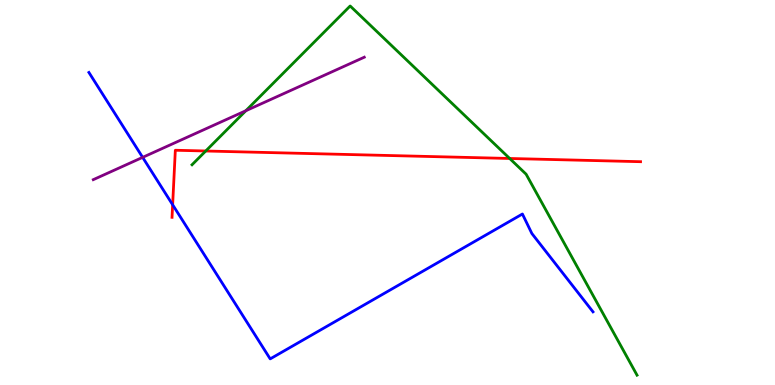[{'lines': ['blue', 'red'], 'intersections': [{'x': 2.23, 'y': 4.68}]}, {'lines': ['green', 'red'], 'intersections': [{'x': 2.65, 'y': 6.08}, {'x': 6.58, 'y': 5.88}]}, {'lines': ['purple', 'red'], 'intersections': []}, {'lines': ['blue', 'green'], 'intersections': []}, {'lines': ['blue', 'purple'], 'intersections': [{'x': 1.84, 'y': 5.91}]}, {'lines': ['green', 'purple'], 'intersections': [{'x': 3.17, 'y': 7.12}]}]